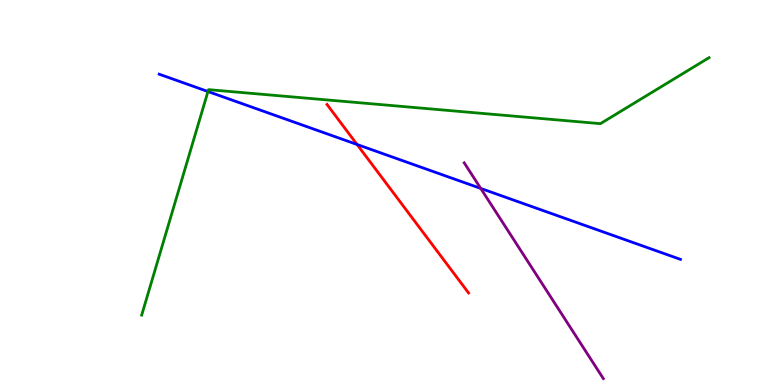[{'lines': ['blue', 'red'], 'intersections': [{'x': 4.61, 'y': 6.25}]}, {'lines': ['green', 'red'], 'intersections': []}, {'lines': ['purple', 'red'], 'intersections': []}, {'lines': ['blue', 'green'], 'intersections': [{'x': 2.68, 'y': 7.62}]}, {'lines': ['blue', 'purple'], 'intersections': [{'x': 6.2, 'y': 5.11}]}, {'lines': ['green', 'purple'], 'intersections': []}]